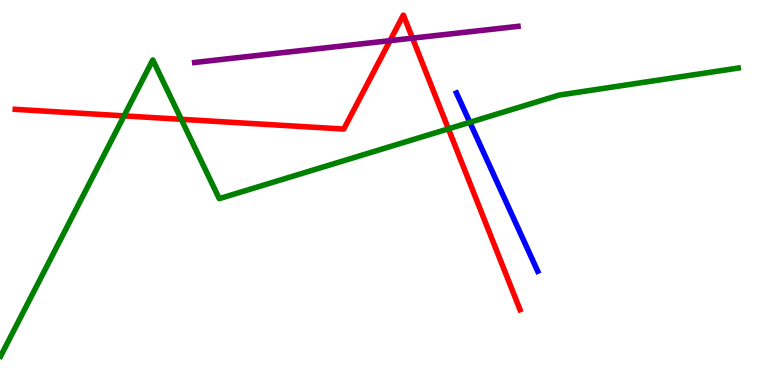[{'lines': ['blue', 'red'], 'intersections': []}, {'lines': ['green', 'red'], 'intersections': [{'x': 1.6, 'y': 6.99}, {'x': 2.34, 'y': 6.9}, {'x': 5.79, 'y': 6.65}]}, {'lines': ['purple', 'red'], 'intersections': [{'x': 5.03, 'y': 8.94}, {'x': 5.32, 'y': 9.01}]}, {'lines': ['blue', 'green'], 'intersections': [{'x': 6.06, 'y': 6.82}]}, {'lines': ['blue', 'purple'], 'intersections': []}, {'lines': ['green', 'purple'], 'intersections': []}]